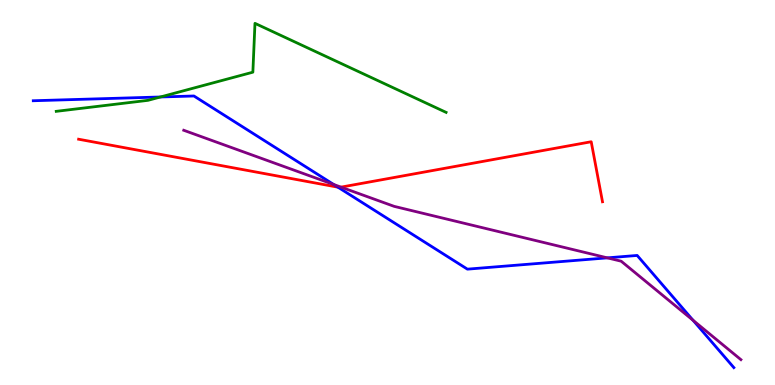[{'lines': ['blue', 'red'], 'intersections': [{'x': 4.36, 'y': 5.14}]}, {'lines': ['green', 'red'], 'intersections': []}, {'lines': ['purple', 'red'], 'intersections': [{'x': 4.4, 'y': 5.14}]}, {'lines': ['blue', 'green'], 'intersections': [{'x': 2.07, 'y': 7.48}]}, {'lines': ['blue', 'purple'], 'intersections': [{'x': 4.31, 'y': 5.21}, {'x': 7.84, 'y': 3.3}, {'x': 8.94, 'y': 1.68}]}, {'lines': ['green', 'purple'], 'intersections': []}]